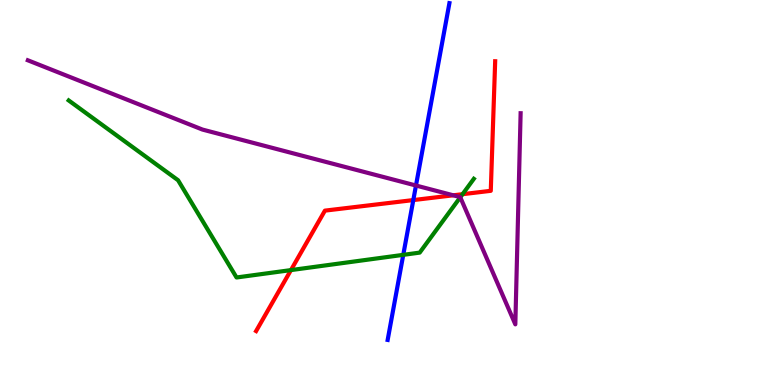[{'lines': ['blue', 'red'], 'intersections': [{'x': 5.33, 'y': 4.8}]}, {'lines': ['green', 'red'], 'intersections': [{'x': 3.75, 'y': 2.98}, {'x': 5.97, 'y': 4.96}]}, {'lines': ['purple', 'red'], 'intersections': [{'x': 5.85, 'y': 4.93}]}, {'lines': ['blue', 'green'], 'intersections': [{'x': 5.2, 'y': 3.38}]}, {'lines': ['blue', 'purple'], 'intersections': [{'x': 5.37, 'y': 5.18}]}, {'lines': ['green', 'purple'], 'intersections': [{'x': 5.94, 'y': 4.88}]}]